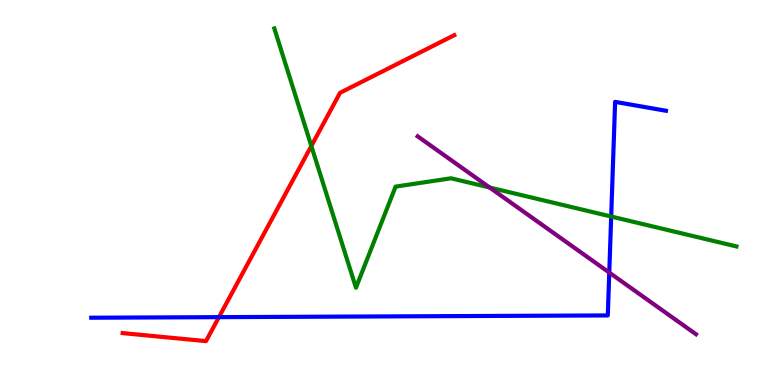[{'lines': ['blue', 'red'], 'intersections': [{'x': 2.82, 'y': 1.76}]}, {'lines': ['green', 'red'], 'intersections': [{'x': 4.02, 'y': 6.21}]}, {'lines': ['purple', 'red'], 'intersections': []}, {'lines': ['blue', 'green'], 'intersections': [{'x': 7.89, 'y': 4.38}]}, {'lines': ['blue', 'purple'], 'intersections': [{'x': 7.86, 'y': 2.92}]}, {'lines': ['green', 'purple'], 'intersections': [{'x': 6.32, 'y': 5.13}]}]